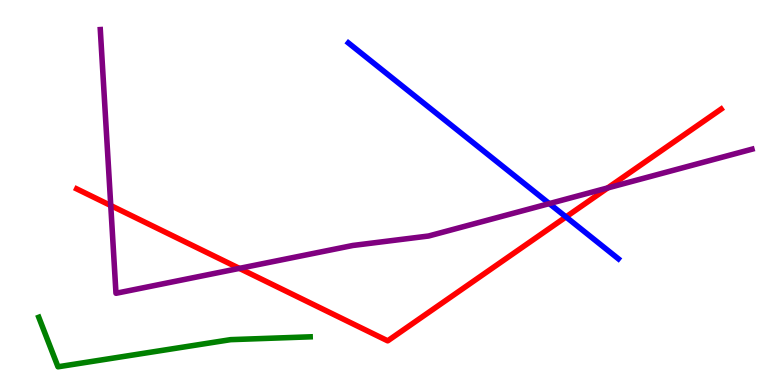[{'lines': ['blue', 'red'], 'intersections': [{'x': 7.3, 'y': 4.37}]}, {'lines': ['green', 'red'], 'intersections': []}, {'lines': ['purple', 'red'], 'intersections': [{'x': 1.43, 'y': 4.66}, {'x': 3.09, 'y': 3.03}, {'x': 7.84, 'y': 5.12}]}, {'lines': ['blue', 'green'], 'intersections': []}, {'lines': ['blue', 'purple'], 'intersections': [{'x': 7.09, 'y': 4.71}]}, {'lines': ['green', 'purple'], 'intersections': []}]